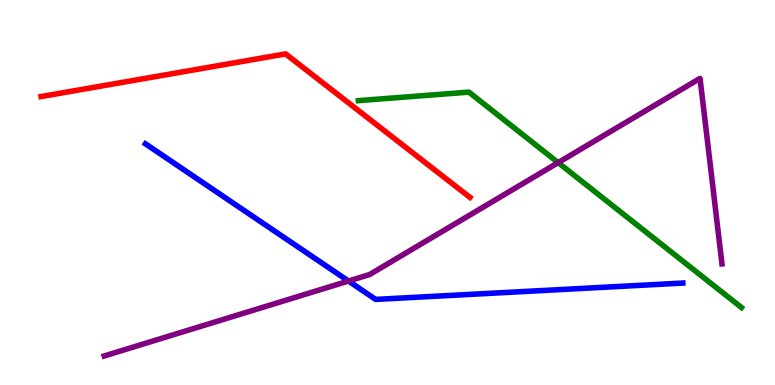[{'lines': ['blue', 'red'], 'intersections': []}, {'lines': ['green', 'red'], 'intersections': []}, {'lines': ['purple', 'red'], 'intersections': []}, {'lines': ['blue', 'green'], 'intersections': []}, {'lines': ['blue', 'purple'], 'intersections': [{'x': 4.5, 'y': 2.7}]}, {'lines': ['green', 'purple'], 'intersections': [{'x': 7.2, 'y': 5.78}]}]